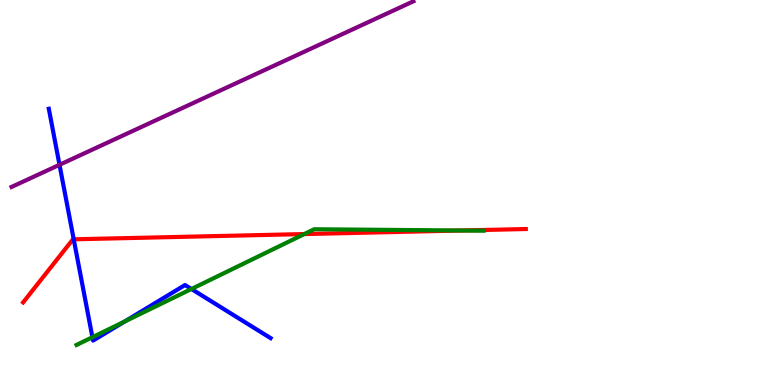[{'lines': ['blue', 'red'], 'intersections': [{'x': 0.951, 'y': 3.78}]}, {'lines': ['green', 'red'], 'intersections': [{'x': 3.93, 'y': 3.92}, {'x': 5.95, 'y': 4.01}]}, {'lines': ['purple', 'red'], 'intersections': []}, {'lines': ['blue', 'green'], 'intersections': [{'x': 1.19, 'y': 1.24}, {'x': 1.61, 'y': 1.65}, {'x': 2.47, 'y': 2.49}]}, {'lines': ['blue', 'purple'], 'intersections': [{'x': 0.768, 'y': 5.72}]}, {'lines': ['green', 'purple'], 'intersections': []}]